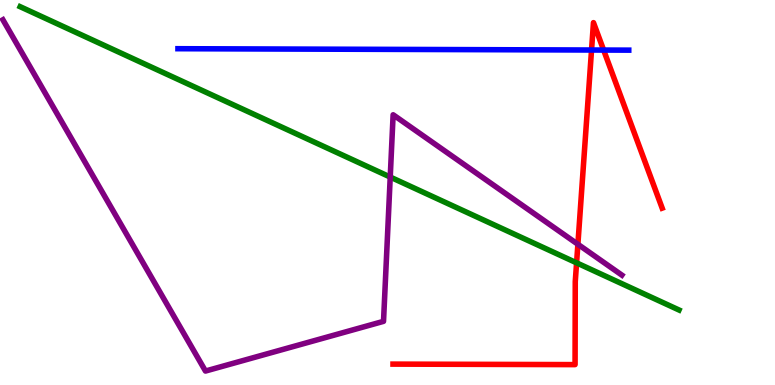[{'lines': ['blue', 'red'], 'intersections': [{'x': 7.63, 'y': 8.7}, {'x': 7.79, 'y': 8.7}]}, {'lines': ['green', 'red'], 'intersections': [{'x': 7.44, 'y': 3.17}]}, {'lines': ['purple', 'red'], 'intersections': [{'x': 7.46, 'y': 3.66}]}, {'lines': ['blue', 'green'], 'intersections': []}, {'lines': ['blue', 'purple'], 'intersections': []}, {'lines': ['green', 'purple'], 'intersections': [{'x': 5.04, 'y': 5.4}]}]